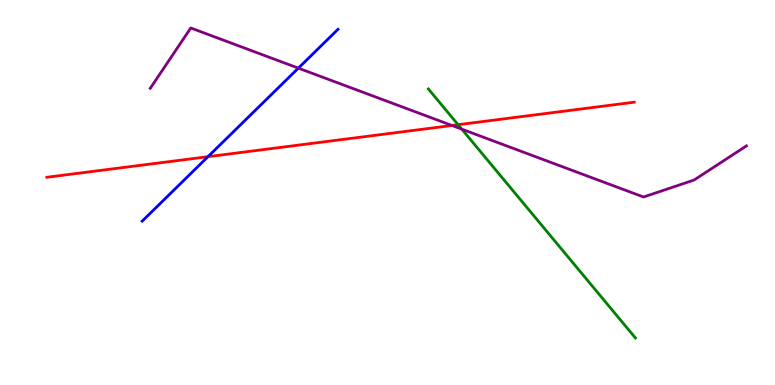[{'lines': ['blue', 'red'], 'intersections': [{'x': 2.68, 'y': 5.93}]}, {'lines': ['green', 'red'], 'intersections': [{'x': 5.91, 'y': 6.76}]}, {'lines': ['purple', 'red'], 'intersections': [{'x': 5.83, 'y': 6.74}]}, {'lines': ['blue', 'green'], 'intersections': []}, {'lines': ['blue', 'purple'], 'intersections': [{'x': 3.85, 'y': 8.23}]}, {'lines': ['green', 'purple'], 'intersections': [{'x': 5.96, 'y': 6.65}]}]